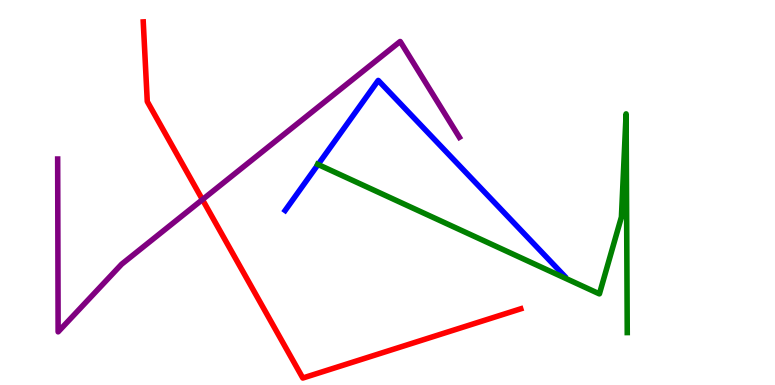[{'lines': ['blue', 'red'], 'intersections': []}, {'lines': ['green', 'red'], 'intersections': []}, {'lines': ['purple', 'red'], 'intersections': [{'x': 2.61, 'y': 4.82}]}, {'lines': ['blue', 'green'], 'intersections': [{'x': 4.1, 'y': 5.73}]}, {'lines': ['blue', 'purple'], 'intersections': []}, {'lines': ['green', 'purple'], 'intersections': []}]